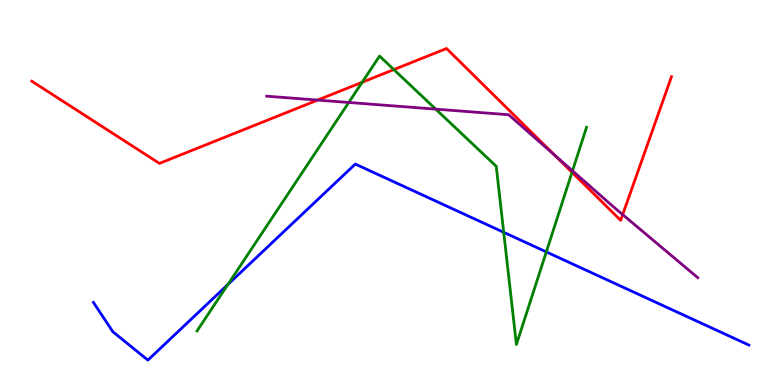[{'lines': ['blue', 'red'], 'intersections': []}, {'lines': ['green', 'red'], 'intersections': [{'x': 4.67, 'y': 7.86}, {'x': 5.08, 'y': 8.19}, {'x': 7.38, 'y': 5.52}]}, {'lines': ['purple', 'red'], 'intersections': [{'x': 4.1, 'y': 7.4}, {'x': 7.15, 'y': 5.98}, {'x': 8.03, 'y': 4.43}]}, {'lines': ['blue', 'green'], 'intersections': [{'x': 2.94, 'y': 2.61}, {'x': 6.5, 'y': 3.97}, {'x': 7.05, 'y': 3.46}]}, {'lines': ['blue', 'purple'], 'intersections': []}, {'lines': ['green', 'purple'], 'intersections': [{'x': 4.5, 'y': 7.34}, {'x': 5.62, 'y': 7.17}, {'x': 7.39, 'y': 5.56}]}]